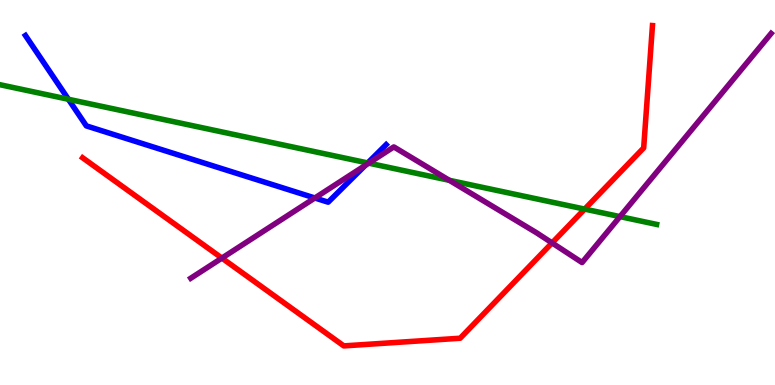[{'lines': ['blue', 'red'], 'intersections': []}, {'lines': ['green', 'red'], 'intersections': [{'x': 7.54, 'y': 4.57}]}, {'lines': ['purple', 'red'], 'intersections': [{'x': 2.86, 'y': 3.3}, {'x': 7.12, 'y': 3.69}]}, {'lines': ['blue', 'green'], 'intersections': [{'x': 0.883, 'y': 7.42}, {'x': 4.74, 'y': 5.77}]}, {'lines': ['blue', 'purple'], 'intersections': [{'x': 4.06, 'y': 4.86}, {'x': 4.71, 'y': 5.7}]}, {'lines': ['green', 'purple'], 'intersections': [{'x': 4.76, 'y': 5.76}, {'x': 5.8, 'y': 5.32}, {'x': 8.0, 'y': 4.37}]}]